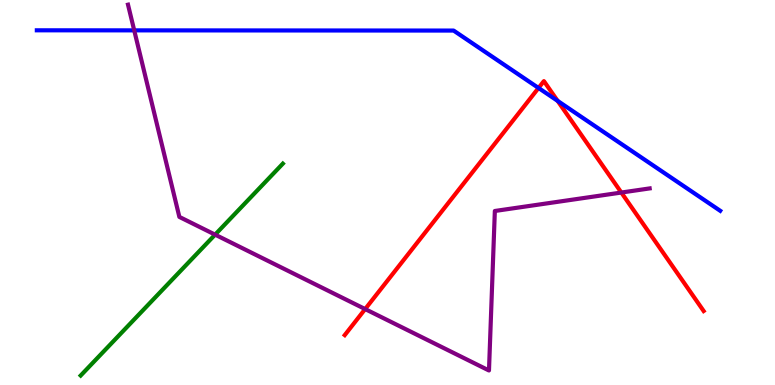[{'lines': ['blue', 'red'], 'intersections': [{'x': 6.95, 'y': 7.72}, {'x': 7.2, 'y': 7.38}]}, {'lines': ['green', 'red'], 'intersections': []}, {'lines': ['purple', 'red'], 'intersections': [{'x': 4.71, 'y': 1.97}, {'x': 8.02, 'y': 5.0}]}, {'lines': ['blue', 'green'], 'intersections': []}, {'lines': ['blue', 'purple'], 'intersections': [{'x': 1.73, 'y': 9.21}]}, {'lines': ['green', 'purple'], 'intersections': [{'x': 2.78, 'y': 3.91}]}]